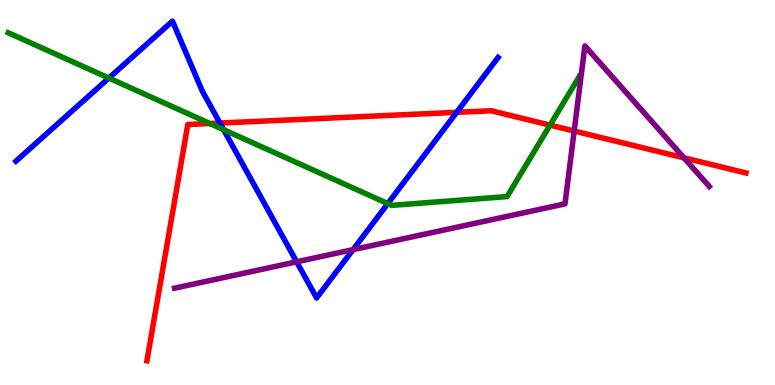[{'lines': ['blue', 'red'], 'intersections': [{'x': 2.84, 'y': 6.8}, {'x': 5.89, 'y': 7.08}]}, {'lines': ['green', 'red'], 'intersections': [{'x': 2.71, 'y': 6.79}, {'x': 7.1, 'y': 6.75}]}, {'lines': ['purple', 'red'], 'intersections': [{'x': 7.41, 'y': 6.6}, {'x': 8.83, 'y': 5.9}]}, {'lines': ['blue', 'green'], 'intersections': [{'x': 1.4, 'y': 7.97}, {'x': 2.89, 'y': 6.63}, {'x': 5.0, 'y': 4.71}]}, {'lines': ['blue', 'purple'], 'intersections': [{'x': 3.83, 'y': 3.2}, {'x': 4.56, 'y': 3.52}]}, {'lines': ['green', 'purple'], 'intersections': []}]